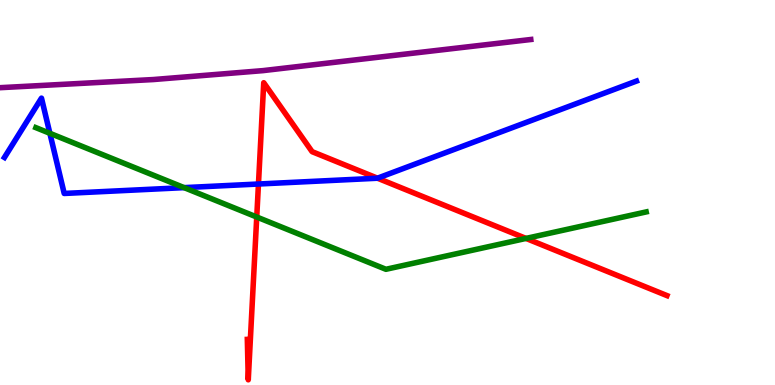[{'lines': ['blue', 'red'], 'intersections': [{'x': 3.33, 'y': 5.22}, {'x': 4.87, 'y': 5.37}]}, {'lines': ['green', 'red'], 'intersections': [{'x': 3.31, 'y': 4.36}, {'x': 6.79, 'y': 3.81}]}, {'lines': ['purple', 'red'], 'intersections': []}, {'lines': ['blue', 'green'], 'intersections': [{'x': 0.644, 'y': 6.54}, {'x': 2.38, 'y': 5.13}]}, {'lines': ['blue', 'purple'], 'intersections': []}, {'lines': ['green', 'purple'], 'intersections': []}]